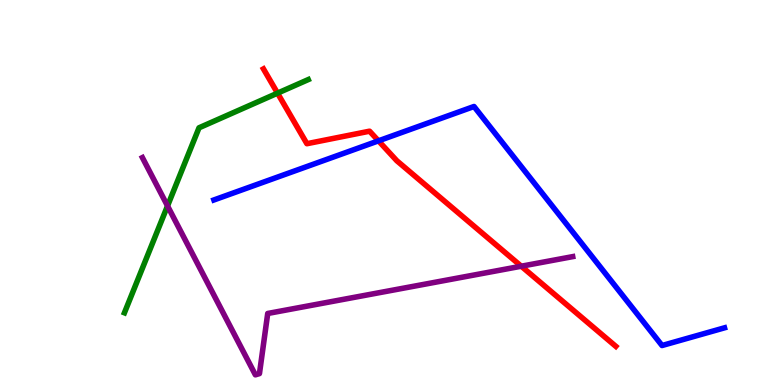[{'lines': ['blue', 'red'], 'intersections': [{'x': 4.88, 'y': 6.34}]}, {'lines': ['green', 'red'], 'intersections': [{'x': 3.58, 'y': 7.58}]}, {'lines': ['purple', 'red'], 'intersections': [{'x': 6.73, 'y': 3.09}]}, {'lines': ['blue', 'green'], 'intersections': []}, {'lines': ['blue', 'purple'], 'intersections': []}, {'lines': ['green', 'purple'], 'intersections': [{'x': 2.16, 'y': 4.65}]}]